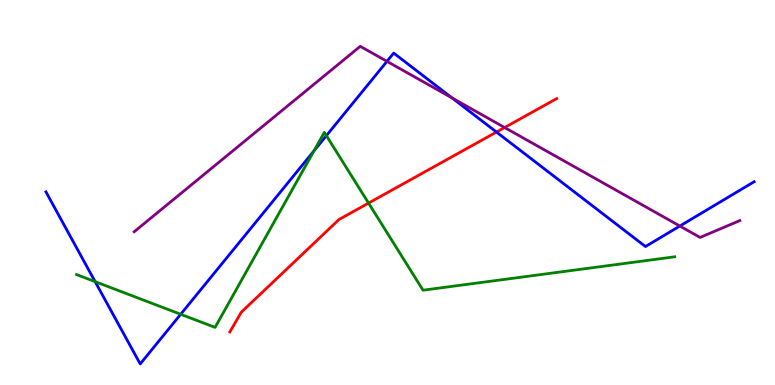[{'lines': ['blue', 'red'], 'intersections': [{'x': 6.41, 'y': 6.57}]}, {'lines': ['green', 'red'], 'intersections': [{'x': 4.76, 'y': 4.72}]}, {'lines': ['purple', 'red'], 'intersections': [{'x': 6.51, 'y': 6.69}]}, {'lines': ['blue', 'green'], 'intersections': [{'x': 1.23, 'y': 2.68}, {'x': 2.33, 'y': 1.84}, {'x': 4.05, 'y': 6.08}, {'x': 4.21, 'y': 6.48}]}, {'lines': ['blue', 'purple'], 'intersections': [{'x': 4.99, 'y': 8.41}, {'x': 5.83, 'y': 7.45}, {'x': 8.77, 'y': 4.13}]}, {'lines': ['green', 'purple'], 'intersections': []}]